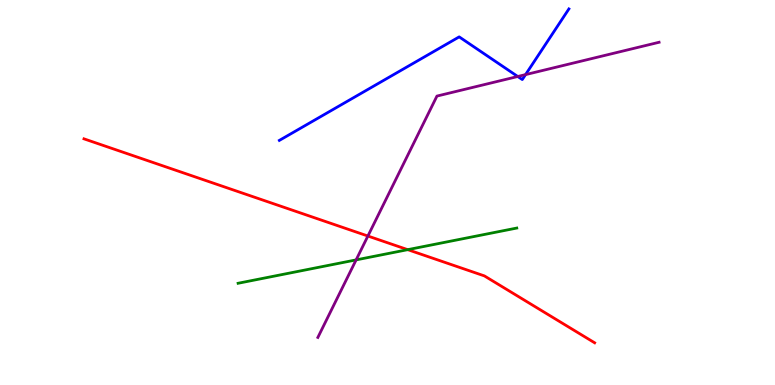[{'lines': ['blue', 'red'], 'intersections': []}, {'lines': ['green', 'red'], 'intersections': [{'x': 5.26, 'y': 3.52}]}, {'lines': ['purple', 'red'], 'intersections': [{'x': 4.75, 'y': 3.87}]}, {'lines': ['blue', 'green'], 'intersections': []}, {'lines': ['blue', 'purple'], 'intersections': [{'x': 6.68, 'y': 8.01}, {'x': 6.78, 'y': 8.06}]}, {'lines': ['green', 'purple'], 'intersections': [{'x': 4.6, 'y': 3.25}]}]